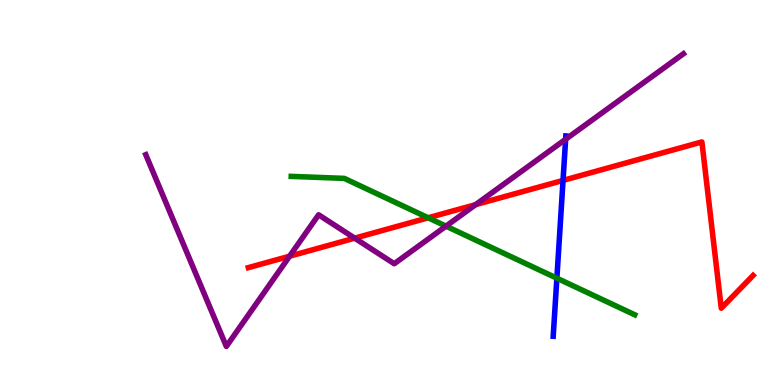[{'lines': ['blue', 'red'], 'intersections': [{'x': 7.26, 'y': 5.31}]}, {'lines': ['green', 'red'], 'intersections': [{'x': 5.53, 'y': 4.34}]}, {'lines': ['purple', 'red'], 'intersections': [{'x': 3.74, 'y': 3.35}, {'x': 4.58, 'y': 3.81}, {'x': 6.14, 'y': 4.68}]}, {'lines': ['blue', 'green'], 'intersections': [{'x': 7.19, 'y': 2.77}]}, {'lines': ['blue', 'purple'], 'intersections': [{'x': 7.3, 'y': 6.38}]}, {'lines': ['green', 'purple'], 'intersections': [{'x': 5.75, 'y': 4.13}]}]